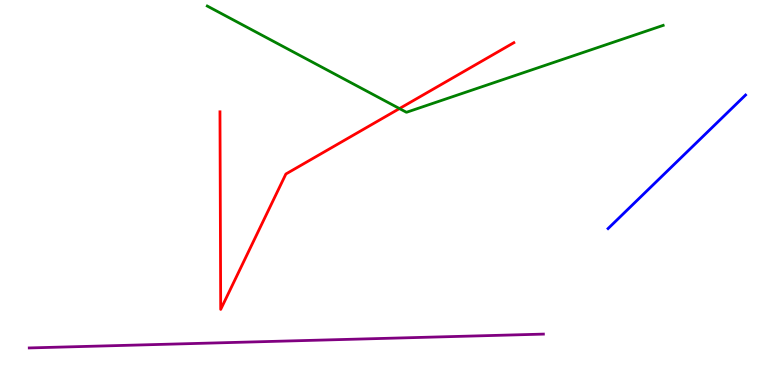[{'lines': ['blue', 'red'], 'intersections': []}, {'lines': ['green', 'red'], 'intersections': [{'x': 5.15, 'y': 7.18}]}, {'lines': ['purple', 'red'], 'intersections': []}, {'lines': ['blue', 'green'], 'intersections': []}, {'lines': ['blue', 'purple'], 'intersections': []}, {'lines': ['green', 'purple'], 'intersections': []}]